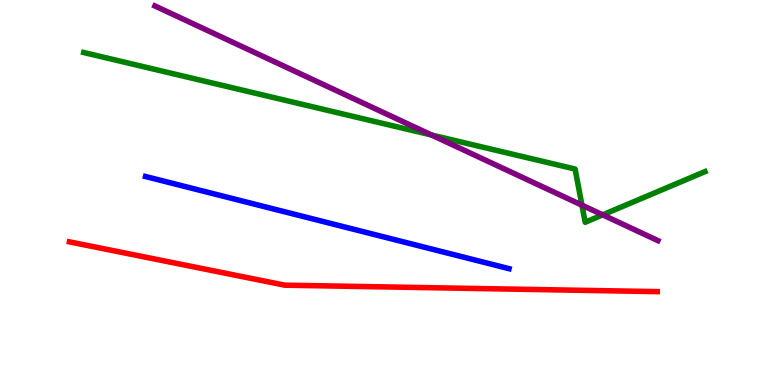[{'lines': ['blue', 'red'], 'intersections': []}, {'lines': ['green', 'red'], 'intersections': []}, {'lines': ['purple', 'red'], 'intersections': []}, {'lines': ['blue', 'green'], 'intersections': []}, {'lines': ['blue', 'purple'], 'intersections': []}, {'lines': ['green', 'purple'], 'intersections': [{'x': 5.57, 'y': 6.49}, {'x': 7.51, 'y': 4.67}, {'x': 7.78, 'y': 4.42}]}]